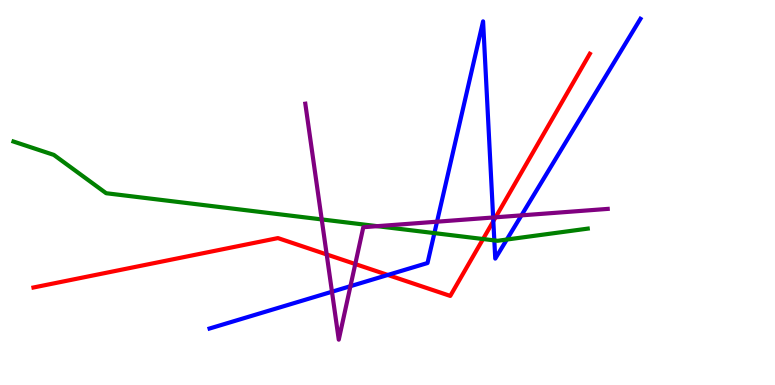[{'lines': ['blue', 'red'], 'intersections': [{'x': 5.0, 'y': 2.86}, {'x': 6.37, 'y': 4.25}]}, {'lines': ['green', 'red'], 'intersections': [{'x': 6.23, 'y': 3.79}]}, {'lines': ['purple', 'red'], 'intersections': [{'x': 4.22, 'y': 3.39}, {'x': 4.58, 'y': 3.14}, {'x': 6.39, 'y': 4.36}]}, {'lines': ['blue', 'green'], 'intersections': [{'x': 5.61, 'y': 3.95}, {'x': 6.38, 'y': 3.76}, {'x': 6.54, 'y': 3.78}]}, {'lines': ['blue', 'purple'], 'intersections': [{'x': 4.28, 'y': 2.42}, {'x': 4.52, 'y': 2.57}, {'x': 5.64, 'y': 4.24}, {'x': 6.36, 'y': 4.35}, {'x': 6.73, 'y': 4.41}]}, {'lines': ['green', 'purple'], 'intersections': [{'x': 4.15, 'y': 4.3}, {'x': 4.87, 'y': 4.13}]}]